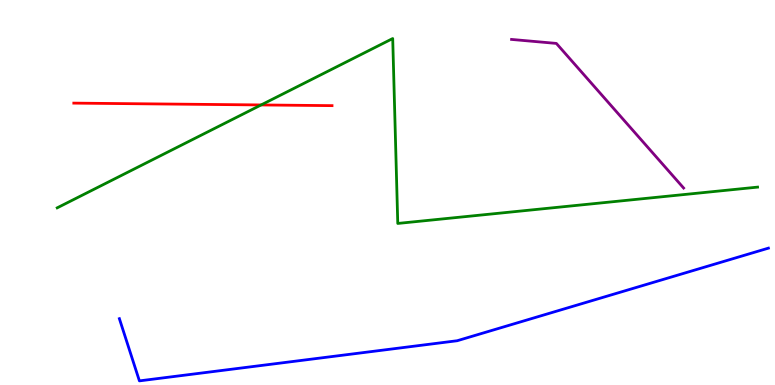[{'lines': ['blue', 'red'], 'intersections': []}, {'lines': ['green', 'red'], 'intersections': [{'x': 3.37, 'y': 7.27}]}, {'lines': ['purple', 'red'], 'intersections': []}, {'lines': ['blue', 'green'], 'intersections': []}, {'lines': ['blue', 'purple'], 'intersections': []}, {'lines': ['green', 'purple'], 'intersections': []}]